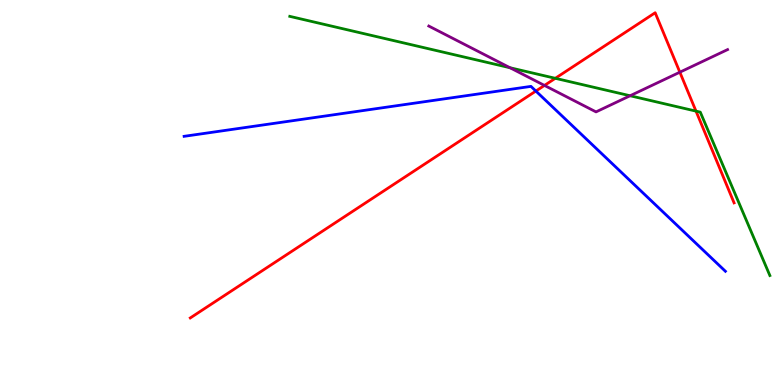[{'lines': ['blue', 'red'], 'intersections': [{'x': 6.91, 'y': 7.63}]}, {'lines': ['green', 'red'], 'intersections': [{'x': 7.17, 'y': 7.97}, {'x': 8.98, 'y': 7.11}]}, {'lines': ['purple', 'red'], 'intersections': [{'x': 7.03, 'y': 7.78}, {'x': 8.77, 'y': 8.12}]}, {'lines': ['blue', 'green'], 'intersections': []}, {'lines': ['blue', 'purple'], 'intersections': []}, {'lines': ['green', 'purple'], 'intersections': [{'x': 6.58, 'y': 8.24}, {'x': 8.13, 'y': 7.51}]}]